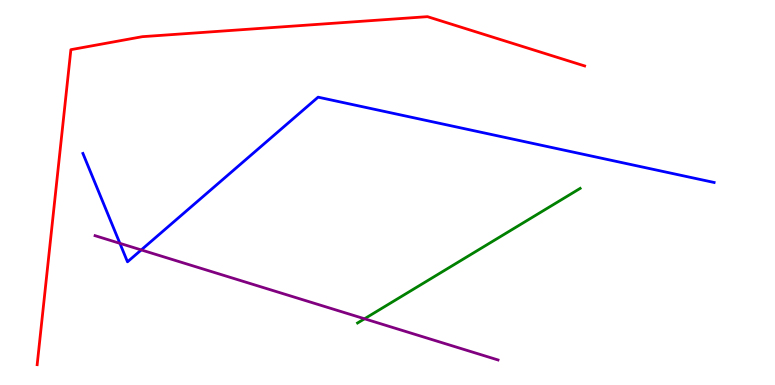[{'lines': ['blue', 'red'], 'intersections': []}, {'lines': ['green', 'red'], 'intersections': []}, {'lines': ['purple', 'red'], 'intersections': []}, {'lines': ['blue', 'green'], 'intersections': []}, {'lines': ['blue', 'purple'], 'intersections': [{'x': 1.55, 'y': 3.68}, {'x': 1.82, 'y': 3.51}]}, {'lines': ['green', 'purple'], 'intersections': [{'x': 4.7, 'y': 1.72}]}]